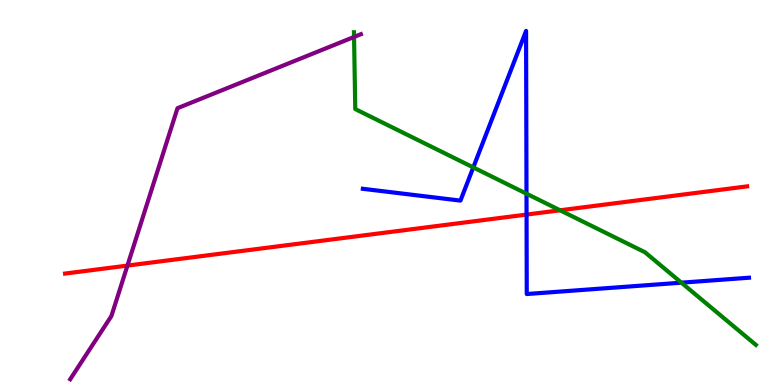[{'lines': ['blue', 'red'], 'intersections': [{'x': 6.79, 'y': 4.43}]}, {'lines': ['green', 'red'], 'intersections': [{'x': 7.23, 'y': 4.54}]}, {'lines': ['purple', 'red'], 'intersections': [{'x': 1.64, 'y': 3.1}]}, {'lines': ['blue', 'green'], 'intersections': [{'x': 6.11, 'y': 5.65}, {'x': 6.79, 'y': 4.97}, {'x': 8.79, 'y': 2.66}]}, {'lines': ['blue', 'purple'], 'intersections': []}, {'lines': ['green', 'purple'], 'intersections': [{'x': 4.57, 'y': 9.04}]}]